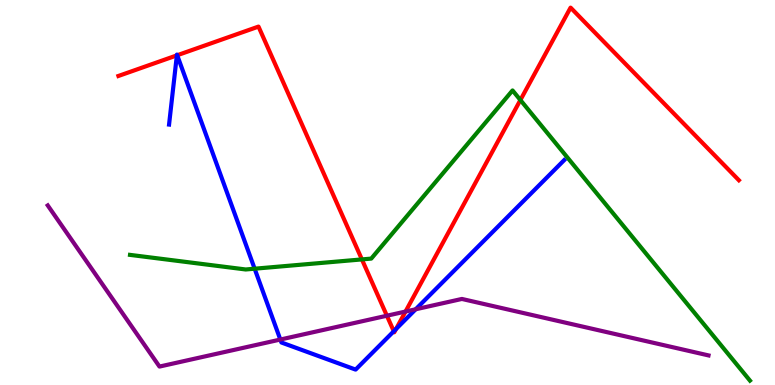[{'lines': ['blue', 'red'], 'intersections': [{'x': 2.28, 'y': 8.56}, {'x': 2.29, 'y': 8.56}, {'x': 5.08, 'y': 1.4}, {'x': 5.11, 'y': 1.45}]}, {'lines': ['green', 'red'], 'intersections': [{'x': 4.67, 'y': 3.26}, {'x': 6.71, 'y': 7.4}]}, {'lines': ['purple', 'red'], 'intersections': [{'x': 4.99, 'y': 1.8}, {'x': 5.23, 'y': 1.91}]}, {'lines': ['blue', 'green'], 'intersections': [{'x': 3.29, 'y': 3.02}]}, {'lines': ['blue', 'purple'], 'intersections': [{'x': 3.62, 'y': 1.18}, {'x': 5.36, 'y': 1.97}]}, {'lines': ['green', 'purple'], 'intersections': []}]